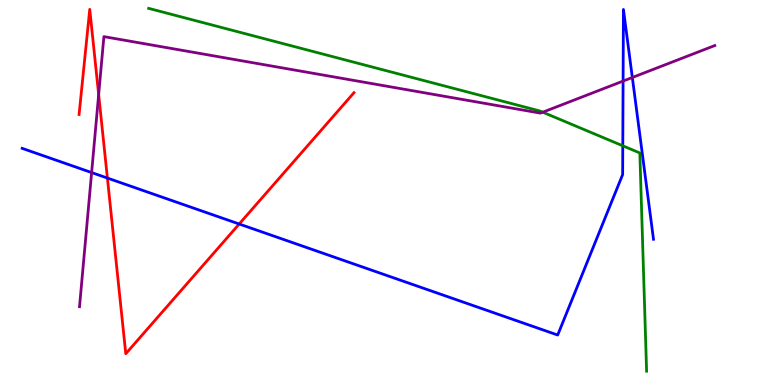[{'lines': ['blue', 'red'], 'intersections': [{'x': 1.39, 'y': 5.37}, {'x': 3.09, 'y': 4.18}]}, {'lines': ['green', 'red'], 'intersections': []}, {'lines': ['purple', 'red'], 'intersections': [{'x': 1.27, 'y': 7.54}]}, {'lines': ['blue', 'green'], 'intersections': [{'x': 8.04, 'y': 6.21}]}, {'lines': ['blue', 'purple'], 'intersections': [{'x': 1.18, 'y': 5.52}, {'x': 8.04, 'y': 7.89}, {'x': 8.16, 'y': 7.99}]}, {'lines': ['green', 'purple'], 'intersections': [{'x': 7.0, 'y': 7.09}]}]